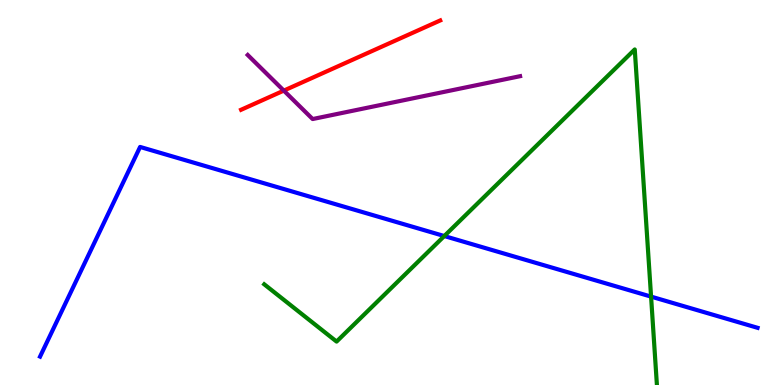[{'lines': ['blue', 'red'], 'intersections': []}, {'lines': ['green', 'red'], 'intersections': []}, {'lines': ['purple', 'red'], 'intersections': [{'x': 3.66, 'y': 7.65}]}, {'lines': ['blue', 'green'], 'intersections': [{'x': 5.73, 'y': 3.87}, {'x': 8.4, 'y': 2.3}]}, {'lines': ['blue', 'purple'], 'intersections': []}, {'lines': ['green', 'purple'], 'intersections': []}]